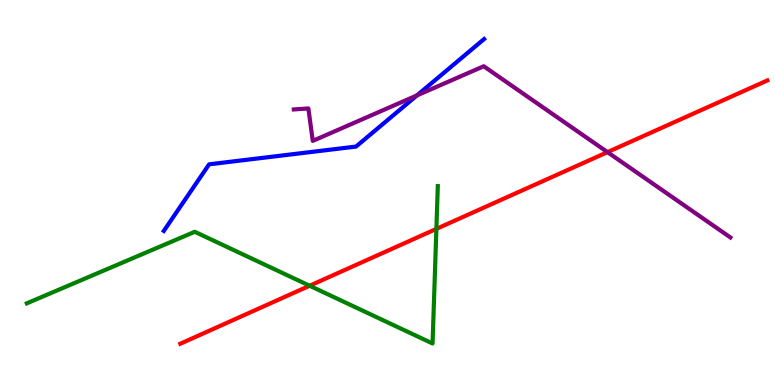[{'lines': ['blue', 'red'], 'intersections': []}, {'lines': ['green', 'red'], 'intersections': [{'x': 4.0, 'y': 2.58}, {'x': 5.63, 'y': 4.05}]}, {'lines': ['purple', 'red'], 'intersections': [{'x': 7.84, 'y': 6.05}]}, {'lines': ['blue', 'green'], 'intersections': []}, {'lines': ['blue', 'purple'], 'intersections': [{'x': 5.38, 'y': 7.52}]}, {'lines': ['green', 'purple'], 'intersections': []}]